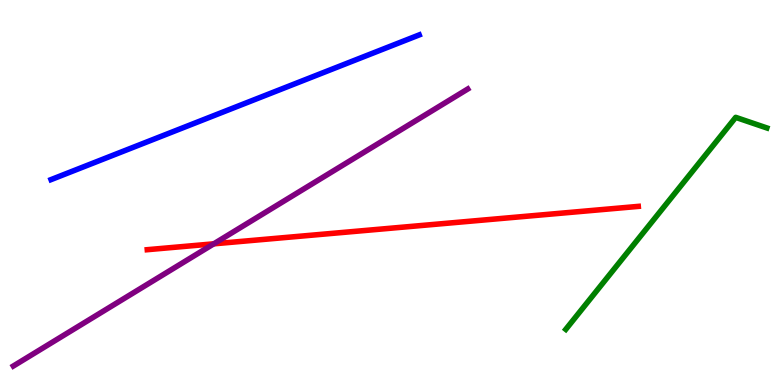[{'lines': ['blue', 'red'], 'intersections': []}, {'lines': ['green', 'red'], 'intersections': []}, {'lines': ['purple', 'red'], 'intersections': [{'x': 2.76, 'y': 3.67}]}, {'lines': ['blue', 'green'], 'intersections': []}, {'lines': ['blue', 'purple'], 'intersections': []}, {'lines': ['green', 'purple'], 'intersections': []}]